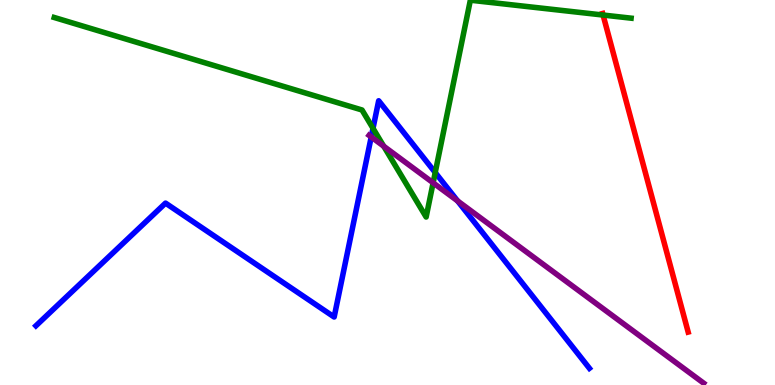[{'lines': ['blue', 'red'], 'intersections': []}, {'lines': ['green', 'red'], 'intersections': [{'x': 7.78, 'y': 9.61}]}, {'lines': ['purple', 'red'], 'intersections': []}, {'lines': ['blue', 'green'], 'intersections': [{'x': 4.81, 'y': 6.67}, {'x': 5.62, 'y': 5.52}]}, {'lines': ['blue', 'purple'], 'intersections': [{'x': 4.79, 'y': 6.44}, {'x': 5.9, 'y': 4.78}]}, {'lines': ['green', 'purple'], 'intersections': [{'x': 4.95, 'y': 6.2}, {'x': 5.59, 'y': 5.25}]}]